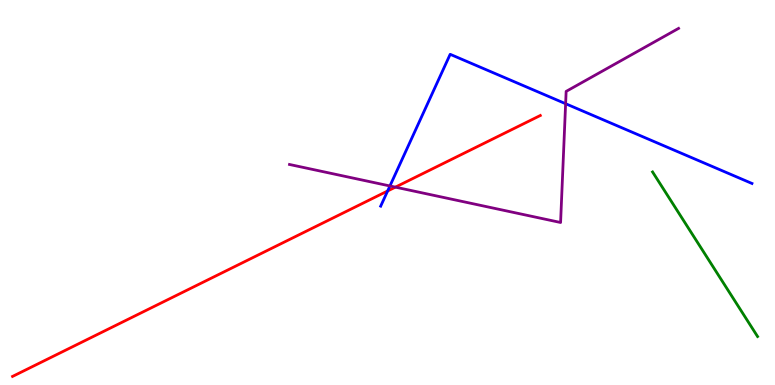[{'lines': ['blue', 'red'], 'intersections': [{'x': 5.0, 'y': 5.04}]}, {'lines': ['green', 'red'], 'intersections': []}, {'lines': ['purple', 'red'], 'intersections': [{'x': 5.1, 'y': 5.14}]}, {'lines': ['blue', 'green'], 'intersections': []}, {'lines': ['blue', 'purple'], 'intersections': [{'x': 5.03, 'y': 5.17}, {'x': 7.3, 'y': 7.31}]}, {'lines': ['green', 'purple'], 'intersections': []}]